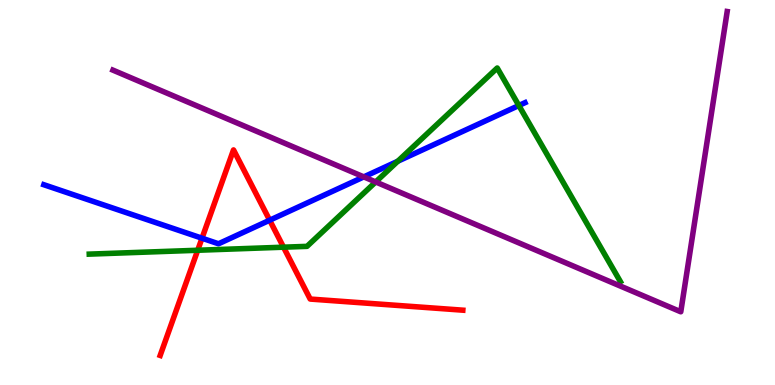[{'lines': ['blue', 'red'], 'intersections': [{'x': 2.61, 'y': 3.81}, {'x': 3.48, 'y': 4.28}]}, {'lines': ['green', 'red'], 'intersections': [{'x': 2.55, 'y': 3.5}, {'x': 3.66, 'y': 3.58}]}, {'lines': ['purple', 'red'], 'intersections': []}, {'lines': ['blue', 'green'], 'intersections': [{'x': 5.13, 'y': 5.81}, {'x': 6.69, 'y': 7.26}]}, {'lines': ['blue', 'purple'], 'intersections': [{'x': 4.69, 'y': 5.41}]}, {'lines': ['green', 'purple'], 'intersections': [{'x': 4.85, 'y': 5.27}]}]